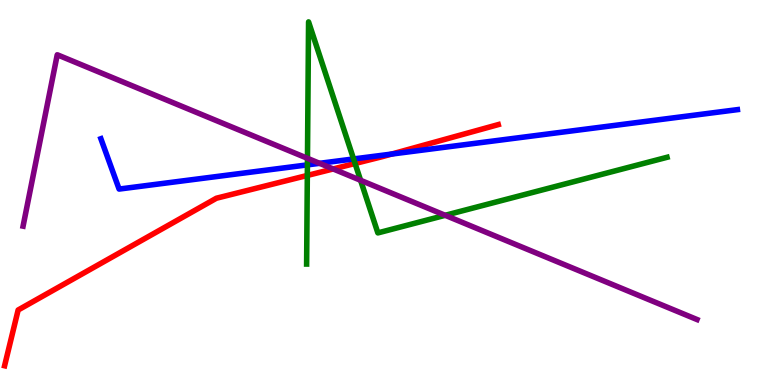[{'lines': ['blue', 'red'], 'intersections': [{'x': 5.05, 'y': 6.0}]}, {'lines': ['green', 'red'], 'intersections': [{'x': 3.97, 'y': 5.44}, {'x': 4.58, 'y': 5.75}]}, {'lines': ['purple', 'red'], 'intersections': [{'x': 4.3, 'y': 5.61}]}, {'lines': ['blue', 'green'], 'intersections': [{'x': 3.97, 'y': 5.72}, {'x': 4.56, 'y': 5.87}]}, {'lines': ['blue', 'purple'], 'intersections': [{'x': 4.12, 'y': 5.76}]}, {'lines': ['green', 'purple'], 'intersections': [{'x': 3.97, 'y': 5.89}, {'x': 4.65, 'y': 5.32}, {'x': 5.74, 'y': 4.41}]}]